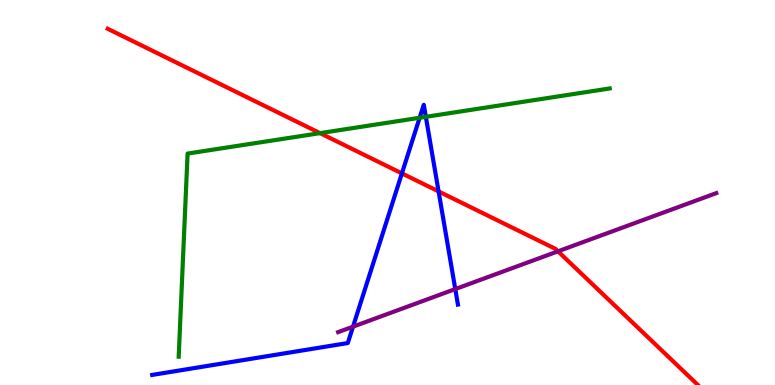[{'lines': ['blue', 'red'], 'intersections': [{'x': 5.19, 'y': 5.5}, {'x': 5.66, 'y': 5.03}]}, {'lines': ['green', 'red'], 'intersections': [{'x': 4.13, 'y': 6.54}]}, {'lines': ['purple', 'red'], 'intersections': [{'x': 7.2, 'y': 3.47}]}, {'lines': ['blue', 'green'], 'intersections': [{'x': 5.41, 'y': 6.94}, {'x': 5.49, 'y': 6.97}]}, {'lines': ['blue', 'purple'], 'intersections': [{'x': 4.56, 'y': 1.52}, {'x': 5.87, 'y': 2.49}]}, {'lines': ['green', 'purple'], 'intersections': []}]